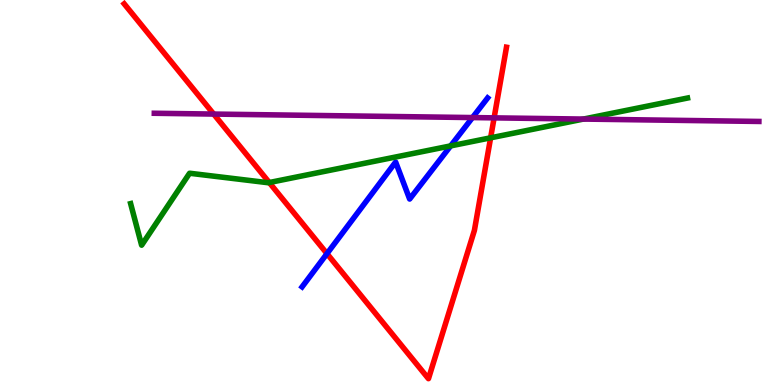[{'lines': ['blue', 'red'], 'intersections': [{'x': 4.22, 'y': 3.41}]}, {'lines': ['green', 'red'], 'intersections': [{'x': 3.47, 'y': 5.26}, {'x': 6.33, 'y': 6.42}]}, {'lines': ['purple', 'red'], 'intersections': [{'x': 2.76, 'y': 7.04}, {'x': 6.38, 'y': 6.94}]}, {'lines': ['blue', 'green'], 'intersections': [{'x': 5.81, 'y': 6.21}]}, {'lines': ['blue', 'purple'], 'intersections': [{'x': 6.1, 'y': 6.95}]}, {'lines': ['green', 'purple'], 'intersections': [{'x': 7.53, 'y': 6.91}]}]